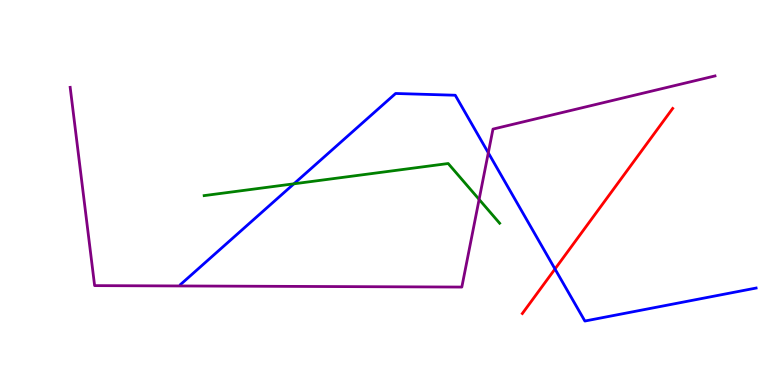[{'lines': ['blue', 'red'], 'intersections': [{'x': 7.16, 'y': 3.01}]}, {'lines': ['green', 'red'], 'intersections': []}, {'lines': ['purple', 'red'], 'intersections': []}, {'lines': ['blue', 'green'], 'intersections': [{'x': 3.79, 'y': 5.23}]}, {'lines': ['blue', 'purple'], 'intersections': [{'x': 6.3, 'y': 6.03}]}, {'lines': ['green', 'purple'], 'intersections': [{'x': 6.18, 'y': 4.82}]}]